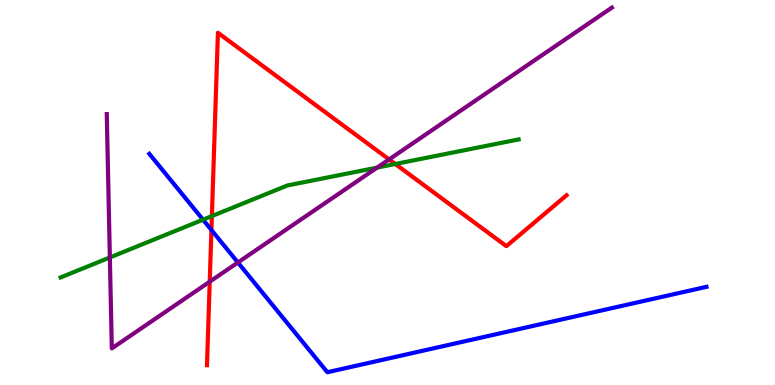[{'lines': ['blue', 'red'], 'intersections': [{'x': 2.73, 'y': 4.03}]}, {'lines': ['green', 'red'], 'intersections': [{'x': 2.73, 'y': 4.39}, {'x': 5.1, 'y': 5.74}]}, {'lines': ['purple', 'red'], 'intersections': [{'x': 2.71, 'y': 2.68}, {'x': 5.02, 'y': 5.86}]}, {'lines': ['blue', 'green'], 'intersections': [{'x': 2.62, 'y': 4.29}]}, {'lines': ['blue', 'purple'], 'intersections': [{'x': 3.07, 'y': 3.18}]}, {'lines': ['green', 'purple'], 'intersections': [{'x': 1.42, 'y': 3.31}, {'x': 4.87, 'y': 5.65}]}]